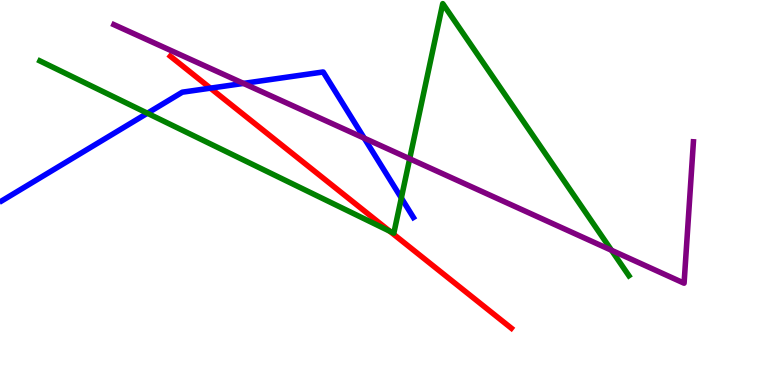[{'lines': ['blue', 'red'], 'intersections': [{'x': 2.71, 'y': 7.71}]}, {'lines': ['green', 'red'], 'intersections': [{'x': 5.03, 'y': 4.0}]}, {'lines': ['purple', 'red'], 'intersections': []}, {'lines': ['blue', 'green'], 'intersections': [{'x': 1.9, 'y': 7.06}, {'x': 5.18, 'y': 4.86}]}, {'lines': ['blue', 'purple'], 'intersections': [{'x': 3.14, 'y': 7.83}, {'x': 4.7, 'y': 6.41}]}, {'lines': ['green', 'purple'], 'intersections': [{'x': 5.29, 'y': 5.88}, {'x': 7.89, 'y': 3.5}]}]